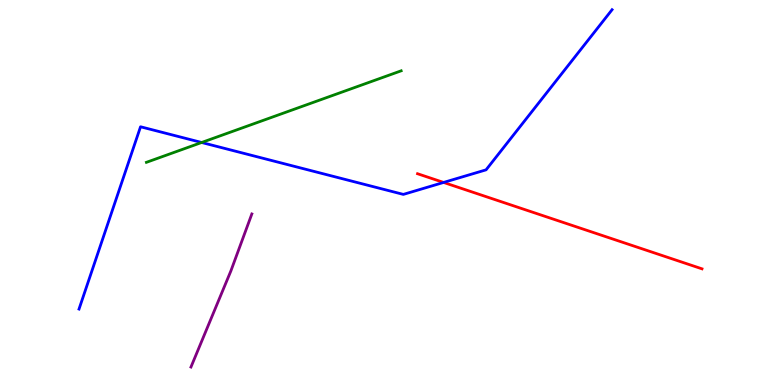[{'lines': ['blue', 'red'], 'intersections': [{'x': 5.72, 'y': 5.26}]}, {'lines': ['green', 'red'], 'intersections': []}, {'lines': ['purple', 'red'], 'intersections': []}, {'lines': ['blue', 'green'], 'intersections': [{'x': 2.6, 'y': 6.3}]}, {'lines': ['blue', 'purple'], 'intersections': []}, {'lines': ['green', 'purple'], 'intersections': []}]